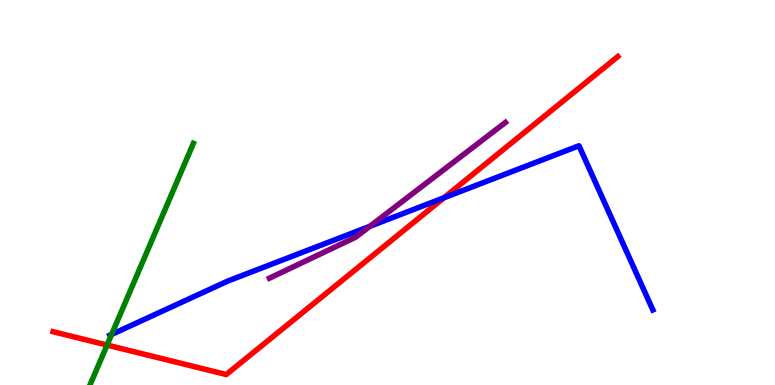[{'lines': ['blue', 'red'], 'intersections': [{'x': 5.73, 'y': 4.86}]}, {'lines': ['green', 'red'], 'intersections': [{'x': 1.38, 'y': 1.04}]}, {'lines': ['purple', 'red'], 'intersections': []}, {'lines': ['blue', 'green'], 'intersections': [{'x': 1.44, 'y': 1.31}]}, {'lines': ['blue', 'purple'], 'intersections': [{'x': 4.77, 'y': 4.12}]}, {'lines': ['green', 'purple'], 'intersections': []}]